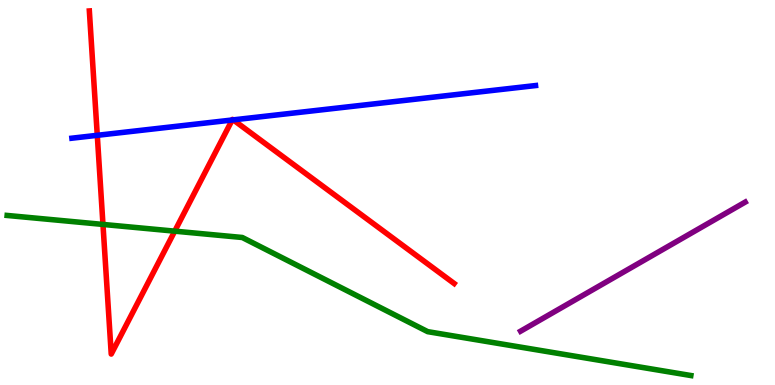[{'lines': ['blue', 'red'], 'intersections': [{'x': 1.26, 'y': 6.49}, {'x': 3.0, 'y': 6.88}, {'x': 3.01, 'y': 6.89}]}, {'lines': ['green', 'red'], 'intersections': [{'x': 1.33, 'y': 4.17}, {'x': 2.25, 'y': 4.0}]}, {'lines': ['purple', 'red'], 'intersections': []}, {'lines': ['blue', 'green'], 'intersections': []}, {'lines': ['blue', 'purple'], 'intersections': []}, {'lines': ['green', 'purple'], 'intersections': []}]